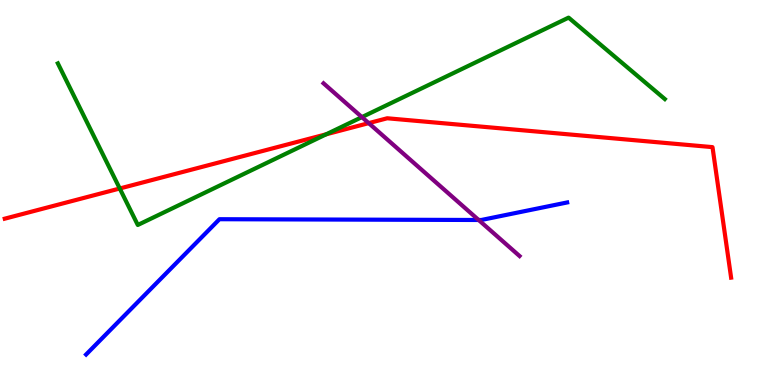[{'lines': ['blue', 'red'], 'intersections': []}, {'lines': ['green', 'red'], 'intersections': [{'x': 1.55, 'y': 5.1}, {'x': 4.21, 'y': 6.51}]}, {'lines': ['purple', 'red'], 'intersections': [{'x': 4.76, 'y': 6.8}]}, {'lines': ['blue', 'green'], 'intersections': []}, {'lines': ['blue', 'purple'], 'intersections': [{'x': 6.18, 'y': 4.29}]}, {'lines': ['green', 'purple'], 'intersections': [{'x': 4.67, 'y': 6.96}]}]